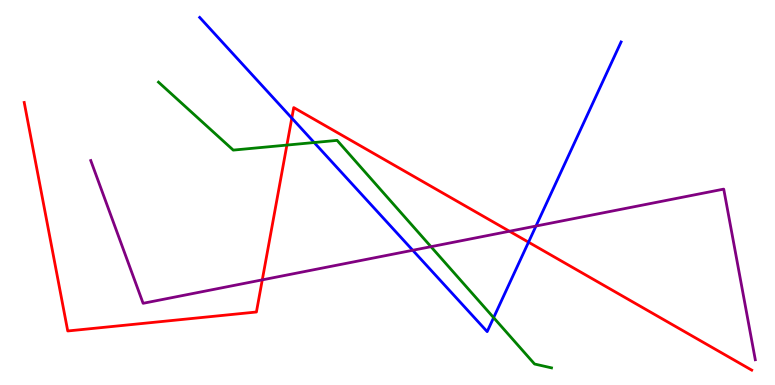[{'lines': ['blue', 'red'], 'intersections': [{'x': 3.77, 'y': 6.93}, {'x': 6.82, 'y': 3.71}]}, {'lines': ['green', 'red'], 'intersections': [{'x': 3.7, 'y': 6.23}]}, {'lines': ['purple', 'red'], 'intersections': [{'x': 3.38, 'y': 2.73}, {'x': 6.57, 'y': 3.99}]}, {'lines': ['blue', 'green'], 'intersections': [{'x': 4.05, 'y': 6.3}, {'x': 6.37, 'y': 1.75}]}, {'lines': ['blue', 'purple'], 'intersections': [{'x': 5.33, 'y': 3.5}, {'x': 6.92, 'y': 4.13}]}, {'lines': ['green', 'purple'], 'intersections': [{'x': 5.56, 'y': 3.59}]}]